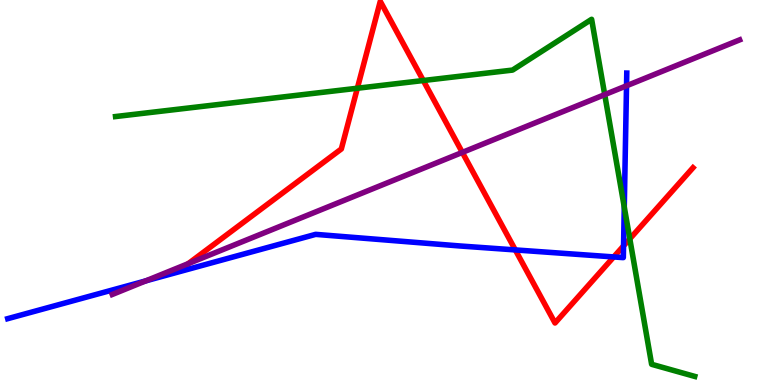[{'lines': ['blue', 'red'], 'intersections': [{'x': 6.65, 'y': 3.51}, {'x': 7.92, 'y': 3.33}, {'x': 8.05, 'y': 3.61}]}, {'lines': ['green', 'red'], 'intersections': [{'x': 4.61, 'y': 7.71}, {'x': 5.46, 'y': 7.91}, {'x': 8.13, 'y': 3.8}]}, {'lines': ['purple', 'red'], 'intersections': [{'x': 2.43, 'y': 3.15}, {'x': 5.97, 'y': 6.04}]}, {'lines': ['blue', 'green'], 'intersections': [{'x': 8.06, 'y': 4.62}]}, {'lines': ['blue', 'purple'], 'intersections': [{'x': 1.88, 'y': 2.7}, {'x': 8.08, 'y': 7.77}]}, {'lines': ['green', 'purple'], 'intersections': [{'x': 7.8, 'y': 7.54}]}]